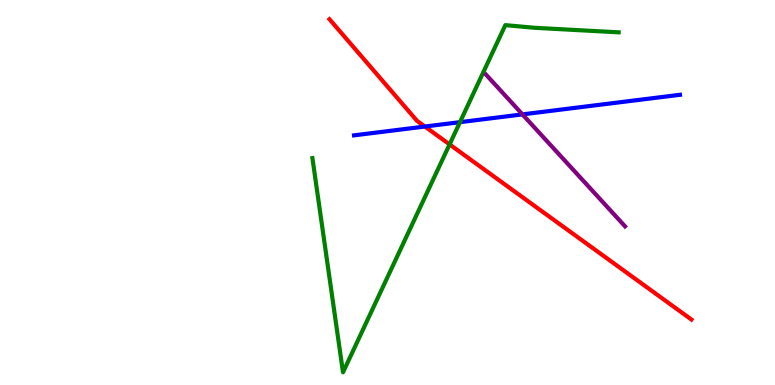[{'lines': ['blue', 'red'], 'intersections': [{'x': 5.48, 'y': 6.71}]}, {'lines': ['green', 'red'], 'intersections': [{'x': 5.8, 'y': 6.25}]}, {'lines': ['purple', 'red'], 'intersections': []}, {'lines': ['blue', 'green'], 'intersections': [{'x': 5.94, 'y': 6.83}]}, {'lines': ['blue', 'purple'], 'intersections': [{'x': 6.74, 'y': 7.03}]}, {'lines': ['green', 'purple'], 'intersections': []}]